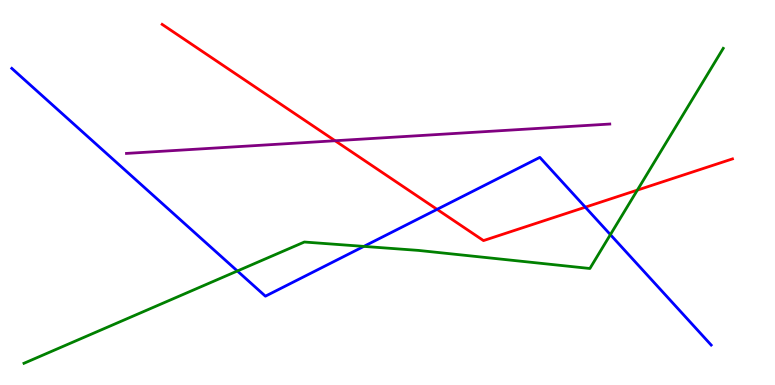[{'lines': ['blue', 'red'], 'intersections': [{'x': 5.64, 'y': 4.56}, {'x': 7.55, 'y': 4.62}]}, {'lines': ['green', 'red'], 'intersections': [{'x': 8.22, 'y': 5.06}]}, {'lines': ['purple', 'red'], 'intersections': [{'x': 4.32, 'y': 6.34}]}, {'lines': ['blue', 'green'], 'intersections': [{'x': 3.06, 'y': 2.96}, {'x': 4.69, 'y': 3.6}, {'x': 7.88, 'y': 3.91}]}, {'lines': ['blue', 'purple'], 'intersections': []}, {'lines': ['green', 'purple'], 'intersections': []}]